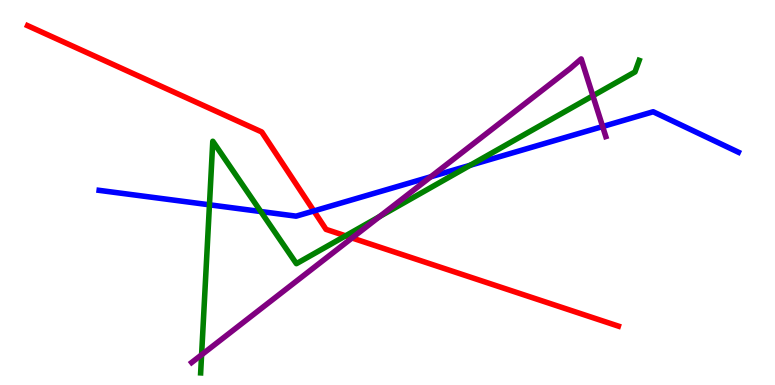[{'lines': ['blue', 'red'], 'intersections': [{'x': 4.05, 'y': 4.52}]}, {'lines': ['green', 'red'], 'intersections': [{'x': 4.46, 'y': 3.87}]}, {'lines': ['purple', 'red'], 'intersections': [{'x': 4.54, 'y': 3.82}]}, {'lines': ['blue', 'green'], 'intersections': [{'x': 2.7, 'y': 4.68}, {'x': 3.36, 'y': 4.51}, {'x': 6.07, 'y': 5.71}]}, {'lines': ['blue', 'purple'], 'intersections': [{'x': 5.56, 'y': 5.41}, {'x': 7.78, 'y': 6.71}]}, {'lines': ['green', 'purple'], 'intersections': [{'x': 2.6, 'y': 0.785}, {'x': 4.9, 'y': 4.37}, {'x': 7.65, 'y': 7.51}]}]